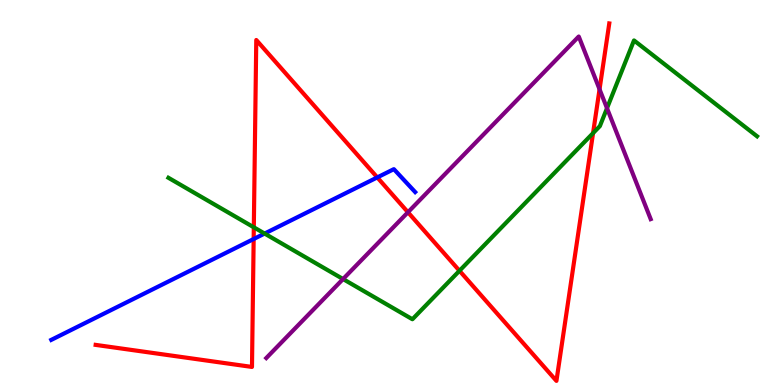[{'lines': ['blue', 'red'], 'intersections': [{'x': 3.27, 'y': 3.79}, {'x': 4.87, 'y': 5.39}]}, {'lines': ['green', 'red'], 'intersections': [{'x': 3.28, 'y': 4.1}, {'x': 5.93, 'y': 2.97}, {'x': 7.65, 'y': 6.54}]}, {'lines': ['purple', 'red'], 'intersections': [{'x': 5.26, 'y': 4.49}, {'x': 7.74, 'y': 7.68}]}, {'lines': ['blue', 'green'], 'intersections': [{'x': 3.41, 'y': 3.93}]}, {'lines': ['blue', 'purple'], 'intersections': []}, {'lines': ['green', 'purple'], 'intersections': [{'x': 4.43, 'y': 2.75}, {'x': 7.83, 'y': 7.19}]}]